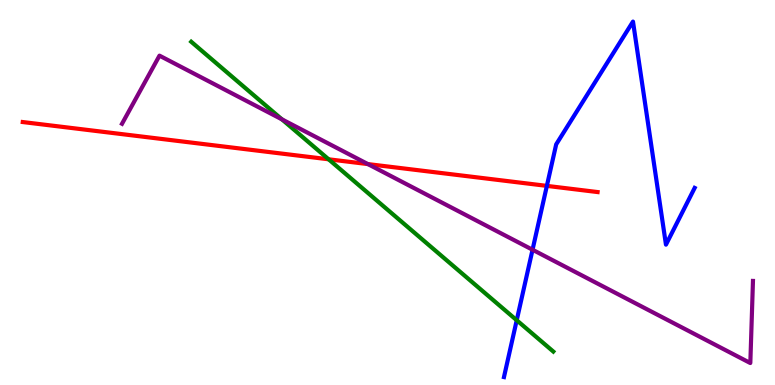[{'lines': ['blue', 'red'], 'intersections': [{'x': 7.06, 'y': 5.17}]}, {'lines': ['green', 'red'], 'intersections': [{'x': 4.24, 'y': 5.86}]}, {'lines': ['purple', 'red'], 'intersections': [{'x': 4.75, 'y': 5.74}]}, {'lines': ['blue', 'green'], 'intersections': [{'x': 6.67, 'y': 1.68}]}, {'lines': ['blue', 'purple'], 'intersections': [{'x': 6.87, 'y': 3.51}]}, {'lines': ['green', 'purple'], 'intersections': [{'x': 3.64, 'y': 6.9}]}]